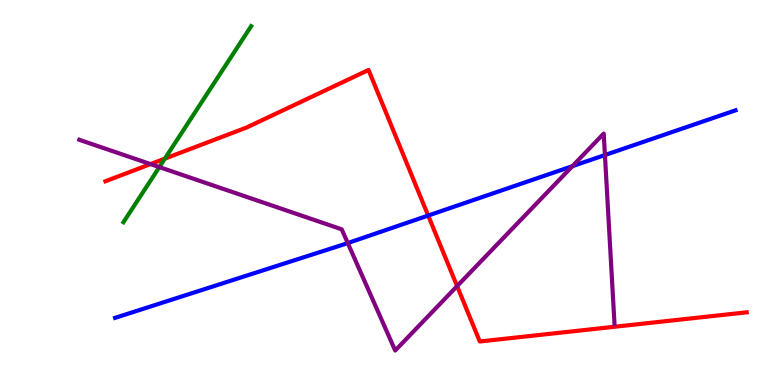[{'lines': ['blue', 'red'], 'intersections': [{'x': 5.52, 'y': 4.4}]}, {'lines': ['green', 'red'], 'intersections': [{'x': 2.13, 'y': 5.88}]}, {'lines': ['purple', 'red'], 'intersections': [{'x': 1.94, 'y': 5.74}, {'x': 5.9, 'y': 2.57}]}, {'lines': ['blue', 'green'], 'intersections': []}, {'lines': ['blue', 'purple'], 'intersections': [{'x': 4.49, 'y': 3.69}, {'x': 7.39, 'y': 5.68}, {'x': 7.81, 'y': 5.97}]}, {'lines': ['green', 'purple'], 'intersections': [{'x': 2.06, 'y': 5.66}]}]